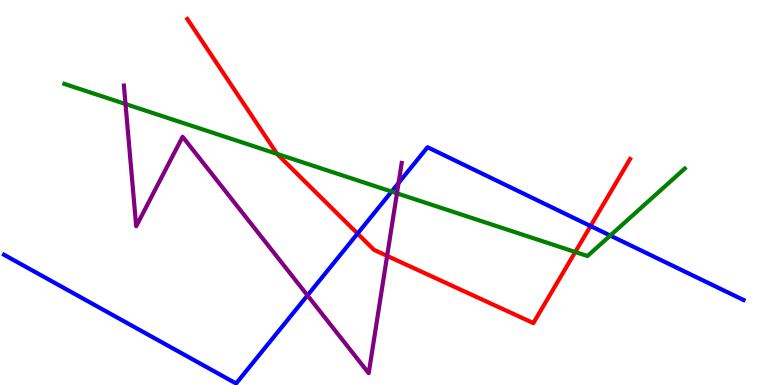[{'lines': ['blue', 'red'], 'intersections': [{'x': 4.61, 'y': 3.93}, {'x': 7.62, 'y': 4.13}]}, {'lines': ['green', 'red'], 'intersections': [{'x': 3.58, 'y': 6.0}, {'x': 7.42, 'y': 3.45}]}, {'lines': ['purple', 'red'], 'intersections': [{'x': 5.0, 'y': 3.35}]}, {'lines': ['blue', 'green'], 'intersections': [{'x': 5.05, 'y': 5.02}, {'x': 7.87, 'y': 3.88}]}, {'lines': ['blue', 'purple'], 'intersections': [{'x': 3.97, 'y': 2.33}, {'x': 5.14, 'y': 5.25}]}, {'lines': ['green', 'purple'], 'intersections': [{'x': 1.62, 'y': 7.3}, {'x': 5.12, 'y': 4.98}]}]